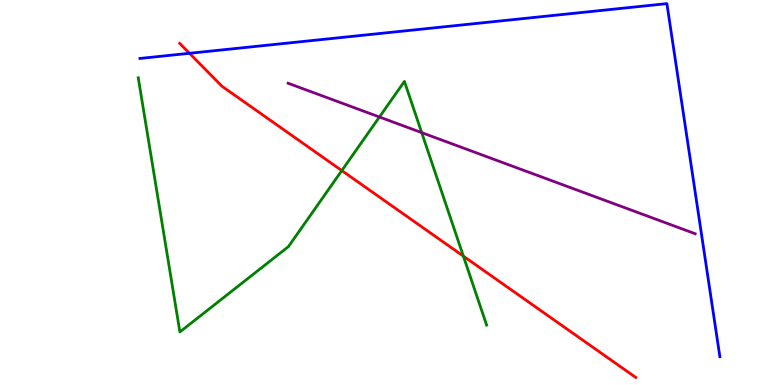[{'lines': ['blue', 'red'], 'intersections': [{'x': 2.44, 'y': 8.62}]}, {'lines': ['green', 'red'], 'intersections': [{'x': 4.41, 'y': 5.57}, {'x': 5.98, 'y': 3.35}]}, {'lines': ['purple', 'red'], 'intersections': []}, {'lines': ['blue', 'green'], 'intersections': []}, {'lines': ['blue', 'purple'], 'intersections': []}, {'lines': ['green', 'purple'], 'intersections': [{'x': 4.9, 'y': 6.96}, {'x': 5.44, 'y': 6.56}]}]